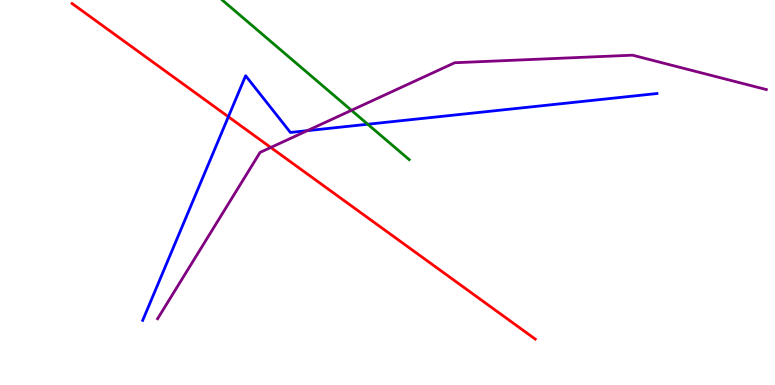[{'lines': ['blue', 'red'], 'intersections': [{'x': 2.95, 'y': 6.97}]}, {'lines': ['green', 'red'], 'intersections': []}, {'lines': ['purple', 'red'], 'intersections': [{'x': 3.49, 'y': 6.17}]}, {'lines': ['blue', 'green'], 'intersections': [{'x': 4.75, 'y': 6.77}]}, {'lines': ['blue', 'purple'], 'intersections': [{'x': 3.97, 'y': 6.61}]}, {'lines': ['green', 'purple'], 'intersections': [{'x': 4.53, 'y': 7.13}]}]